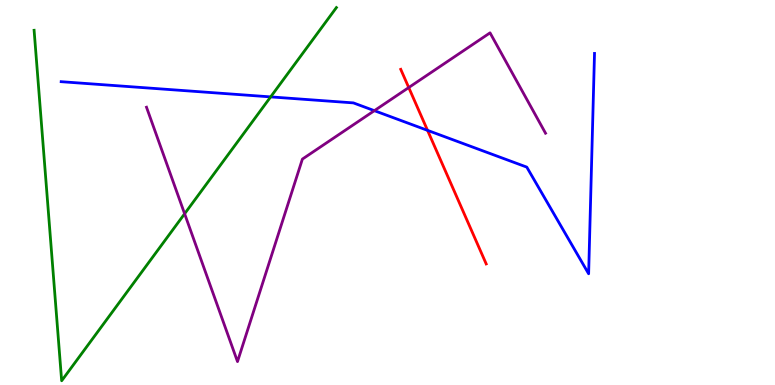[{'lines': ['blue', 'red'], 'intersections': [{'x': 5.52, 'y': 6.61}]}, {'lines': ['green', 'red'], 'intersections': []}, {'lines': ['purple', 'red'], 'intersections': [{'x': 5.27, 'y': 7.73}]}, {'lines': ['blue', 'green'], 'intersections': [{'x': 3.49, 'y': 7.48}]}, {'lines': ['blue', 'purple'], 'intersections': [{'x': 4.83, 'y': 7.13}]}, {'lines': ['green', 'purple'], 'intersections': [{'x': 2.38, 'y': 4.45}]}]